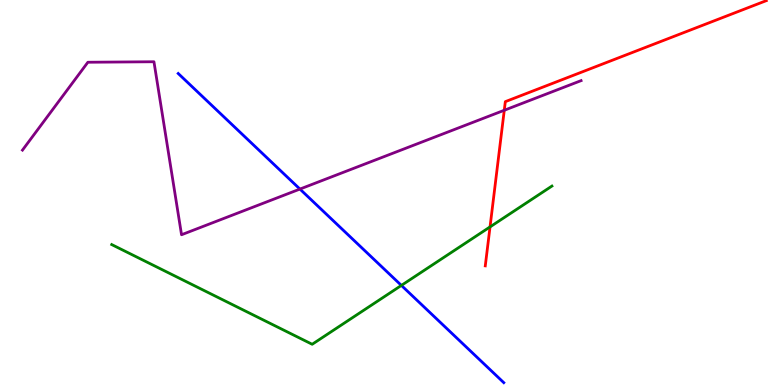[{'lines': ['blue', 'red'], 'intersections': []}, {'lines': ['green', 'red'], 'intersections': [{'x': 6.32, 'y': 4.11}]}, {'lines': ['purple', 'red'], 'intersections': [{'x': 6.51, 'y': 7.14}]}, {'lines': ['blue', 'green'], 'intersections': [{'x': 5.18, 'y': 2.59}]}, {'lines': ['blue', 'purple'], 'intersections': [{'x': 3.87, 'y': 5.09}]}, {'lines': ['green', 'purple'], 'intersections': []}]